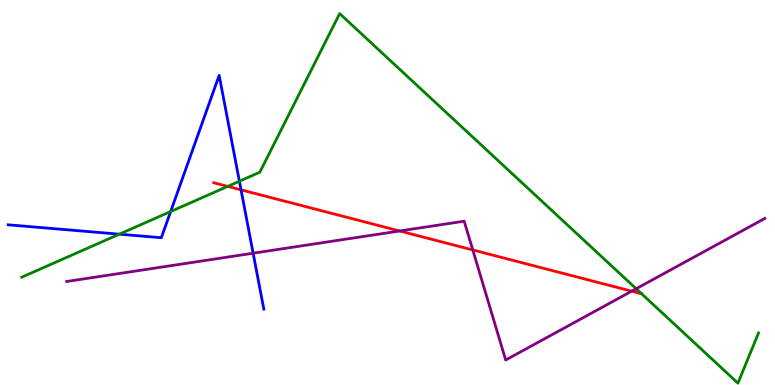[{'lines': ['blue', 'red'], 'intersections': [{'x': 3.11, 'y': 5.07}]}, {'lines': ['green', 'red'], 'intersections': [{'x': 2.94, 'y': 5.16}, {'x': 8.28, 'y': 2.37}]}, {'lines': ['purple', 'red'], 'intersections': [{'x': 5.16, 'y': 4.0}, {'x': 6.1, 'y': 3.51}, {'x': 8.15, 'y': 2.44}]}, {'lines': ['blue', 'green'], 'intersections': [{'x': 1.54, 'y': 3.92}, {'x': 2.2, 'y': 4.51}, {'x': 3.09, 'y': 5.29}]}, {'lines': ['blue', 'purple'], 'intersections': [{'x': 3.27, 'y': 3.42}]}, {'lines': ['green', 'purple'], 'intersections': [{'x': 8.21, 'y': 2.5}]}]